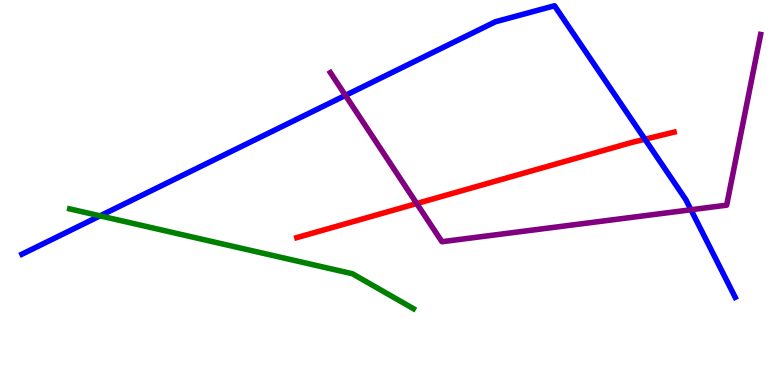[{'lines': ['blue', 'red'], 'intersections': [{'x': 8.32, 'y': 6.38}]}, {'lines': ['green', 'red'], 'intersections': []}, {'lines': ['purple', 'red'], 'intersections': [{'x': 5.38, 'y': 4.71}]}, {'lines': ['blue', 'green'], 'intersections': [{'x': 1.29, 'y': 4.39}]}, {'lines': ['blue', 'purple'], 'intersections': [{'x': 4.46, 'y': 7.52}, {'x': 8.92, 'y': 4.55}]}, {'lines': ['green', 'purple'], 'intersections': []}]